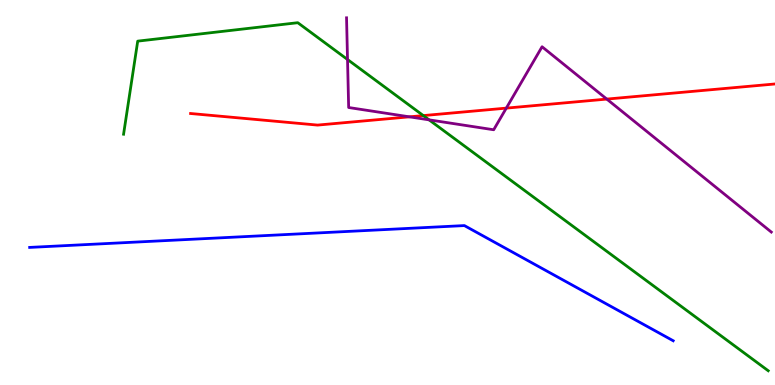[{'lines': ['blue', 'red'], 'intersections': []}, {'lines': ['green', 'red'], 'intersections': [{'x': 5.46, 'y': 7.0}]}, {'lines': ['purple', 'red'], 'intersections': [{'x': 5.28, 'y': 6.97}, {'x': 6.53, 'y': 7.19}, {'x': 7.83, 'y': 7.43}]}, {'lines': ['blue', 'green'], 'intersections': []}, {'lines': ['blue', 'purple'], 'intersections': []}, {'lines': ['green', 'purple'], 'intersections': [{'x': 4.48, 'y': 8.45}, {'x': 5.54, 'y': 6.89}]}]